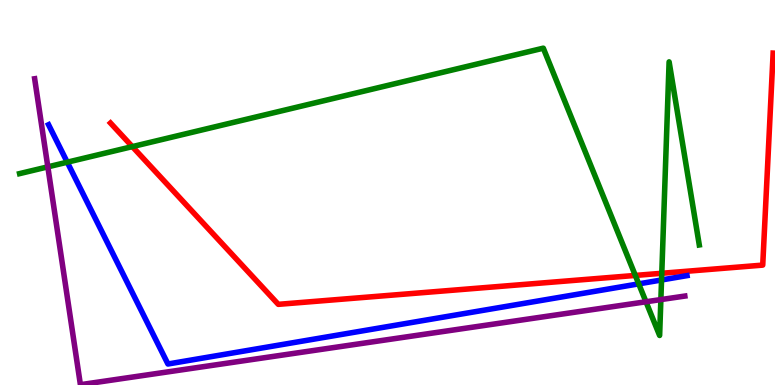[{'lines': ['blue', 'red'], 'intersections': []}, {'lines': ['green', 'red'], 'intersections': [{'x': 1.71, 'y': 6.19}, {'x': 8.2, 'y': 2.85}, {'x': 8.54, 'y': 2.9}]}, {'lines': ['purple', 'red'], 'intersections': []}, {'lines': ['blue', 'green'], 'intersections': [{'x': 0.868, 'y': 5.79}, {'x': 8.24, 'y': 2.63}, {'x': 8.54, 'y': 2.73}]}, {'lines': ['blue', 'purple'], 'intersections': []}, {'lines': ['green', 'purple'], 'intersections': [{'x': 0.617, 'y': 5.67}, {'x': 8.34, 'y': 2.16}, {'x': 8.53, 'y': 2.22}]}]